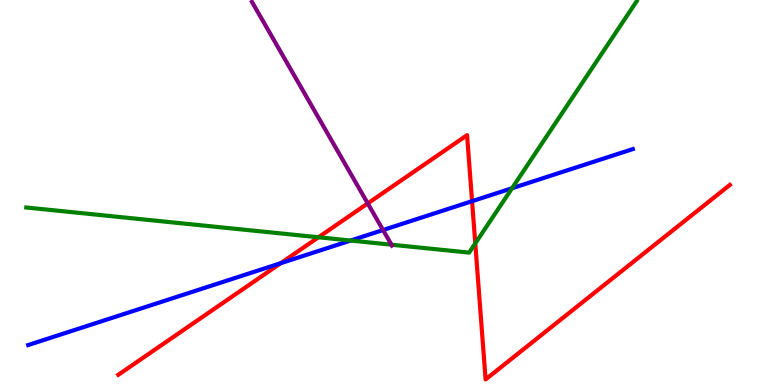[{'lines': ['blue', 'red'], 'intersections': [{'x': 3.62, 'y': 3.16}, {'x': 6.09, 'y': 4.77}]}, {'lines': ['green', 'red'], 'intersections': [{'x': 4.11, 'y': 3.84}, {'x': 6.13, 'y': 3.68}]}, {'lines': ['purple', 'red'], 'intersections': [{'x': 4.75, 'y': 4.72}]}, {'lines': ['blue', 'green'], 'intersections': [{'x': 4.52, 'y': 3.75}, {'x': 6.61, 'y': 5.11}]}, {'lines': ['blue', 'purple'], 'intersections': [{'x': 4.94, 'y': 4.02}]}, {'lines': ['green', 'purple'], 'intersections': [{'x': 5.05, 'y': 3.64}]}]